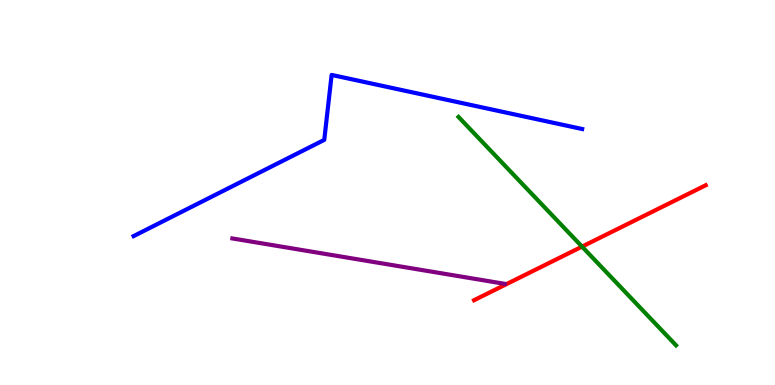[{'lines': ['blue', 'red'], 'intersections': []}, {'lines': ['green', 'red'], 'intersections': [{'x': 7.51, 'y': 3.59}]}, {'lines': ['purple', 'red'], 'intersections': []}, {'lines': ['blue', 'green'], 'intersections': []}, {'lines': ['blue', 'purple'], 'intersections': []}, {'lines': ['green', 'purple'], 'intersections': []}]